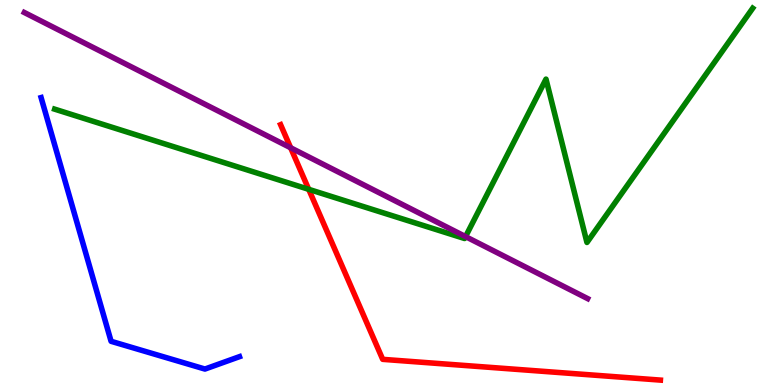[{'lines': ['blue', 'red'], 'intersections': []}, {'lines': ['green', 'red'], 'intersections': [{'x': 3.98, 'y': 5.08}]}, {'lines': ['purple', 'red'], 'intersections': [{'x': 3.75, 'y': 6.16}]}, {'lines': ['blue', 'green'], 'intersections': []}, {'lines': ['blue', 'purple'], 'intersections': []}, {'lines': ['green', 'purple'], 'intersections': [{'x': 6.01, 'y': 3.85}]}]